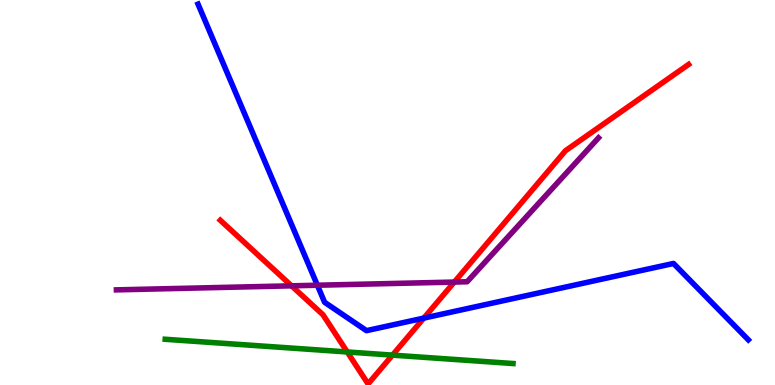[{'lines': ['blue', 'red'], 'intersections': [{'x': 5.47, 'y': 1.74}]}, {'lines': ['green', 'red'], 'intersections': [{'x': 4.48, 'y': 0.858}, {'x': 5.06, 'y': 0.776}]}, {'lines': ['purple', 'red'], 'intersections': [{'x': 3.76, 'y': 2.58}, {'x': 5.86, 'y': 2.67}]}, {'lines': ['blue', 'green'], 'intersections': []}, {'lines': ['blue', 'purple'], 'intersections': [{'x': 4.1, 'y': 2.59}]}, {'lines': ['green', 'purple'], 'intersections': []}]